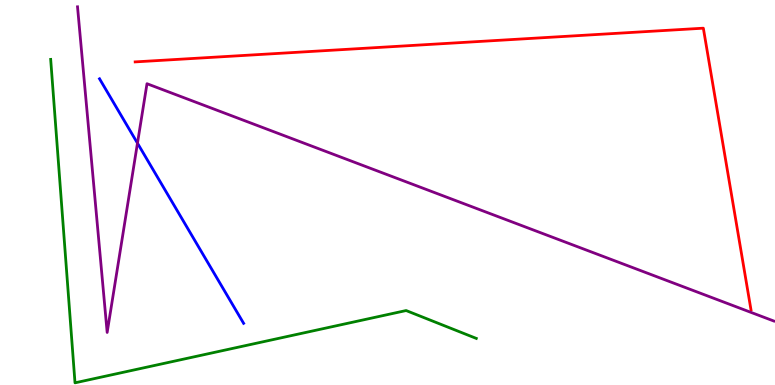[{'lines': ['blue', 'red'], 'intersections': []}, {'lines': ['green', 'red'], 'intersections': []}, {'lines': ['purple', 'red'], 'intersections': []}, {'lines': ['blue', 'green'], 'intersections': []}, {'lines': ['blue', 'purple'], 'intersections': [{'x': 1.77, 'y': 6.28}]}, {'lines': ['green', 'purple'], 'intersections': []}]